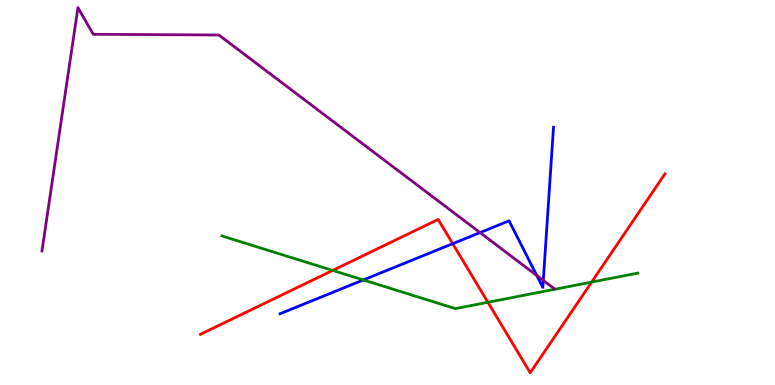[{'lines': ['blue', 'red'], 'intersections': [{'x': 5.84, 'y': 3.67}]}, {'lines': ['green', 'red'], 'intersections': [{'x': 4.29, 'y': 2.98}, {'x': 6.3, 'y': 2.15}, {'x': 7.63, 'y': 2.67}]}, {'lines': ['purple', 'red'], 'intersections': []}, {'lines': ['blue', 'green'], 'intersections': [{'x': 4.69, 'y': 2.73}]}, {'lines': ['blue', 'purple'], 'intersections': [{'x': 6.19, 'y': 3.96}, {'x': 6.93, 'y': 2.84}, {'x': 7.01, 'y': 2.72}]}, {'lines': ['green', 'purple'], 'intersections': []}]